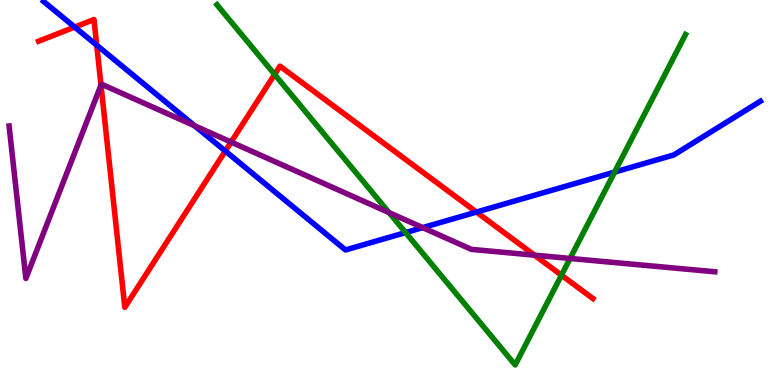[{'lines': ['blue', 'red'], 'intersections': [{'x': 0.964, 'y': 9.3}, {'x': 1.25, 'y': 8.83}, {'x': 2.91, 'y': 6.08}, {'x': 6.15, 'y': 4.49}]}, {'lines': ['green', 'red'], 'intersections': [{'x': 3.54, 'y': 8.07}, {'x': 7.24, 'y': 2.85}]}, {'lines': ['purple', 'red'], 'intersections': [{'x': 1.3, 'y': 7.79}, {'x': 2.98, 'y': 6.31}, {'x': 6.9, 'y': 3.37}]}, {'lines': ['blue', 'green'], 'intersections': [{'x': 5.23, 'y': 3.96}, {'x': 7.93, 'y': 5.53}]}, {'lines': ['blue', 'purple'], 'intersections': [{'x': 2.51, 'y': 6.73}, {'x': 5.45, 'y': 4.09}]}, {'lines': ['green', 'purple'], 'intersections': [{'x': 5.02, 'y': 4.48}, {'x': 7.36, 'y': 3.29}]}]